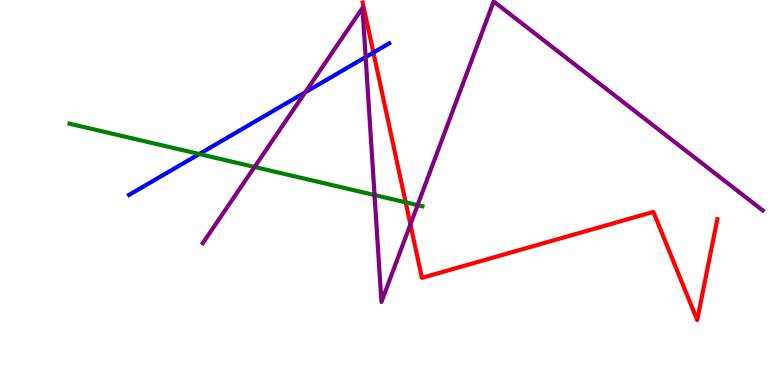[{'lines': ['blue', 'red'], 'intersections': [{'x': 4.82, 'y': 8.63}]}, {'lines': ['green', 'red'], 'intersections': [{'x': 5.23, 'y': 4.75}]}, {'lines': ['purple', 'red'], 'intersections': [{'x': 5.3, 'y': 4.17}]}, {'lines': ['blue', 'green'], 'intersections': [{'x': 2.57, 'y': 6.0}]}, {'lines': ['blue', 'purple'], 'intersections': [{'x': 3.94, 'y': 7.6}, {'x': 4.72, 'y': 8.52}]}, {'lines': ['green', 'purple'], 'intersections': [{'x': 3.28, 'y': 5.66}, {'x': 4.83, 'y': 4.93}, {'x': 5.39, 'y': 4.67}]}]